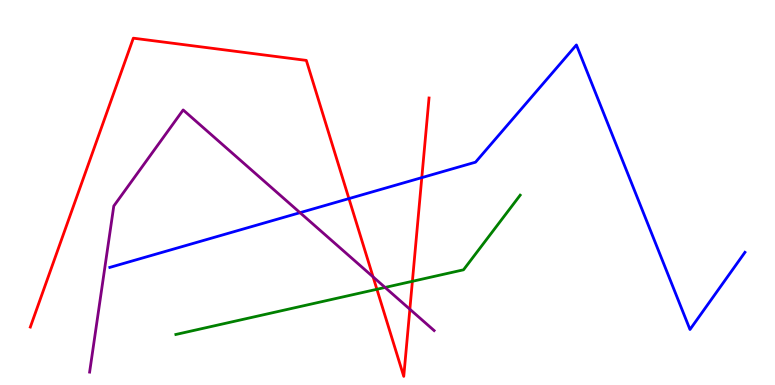[{'lines': ['blue', 'red'], 'intersections': [{'x': 4.5, 'y': 4.84}, {'x': 5.44, 'y': 5.39}]}, {'lines': ['green', 'red'], 'intersections': [{'x': 4.86, 'y': 2.49}, {'x': 5.32, 'y': 2.69}]}, {'lines': ['purple', 'red'], 'intersections': [{'x': 4.81, 'y': 2.81}, {'x': 5.29, 'y': 1.97}]}, {'lines': ['blue', 'green'], 'intersections': []}, {'lines': ['blue', 'purple'], 'intersections': [{'x': 3.87, 'y': 4.48}]}, {'lines': ['green', 'purple'], 'intersections': [{'x': 4.97, 'y': 2.53}]}]